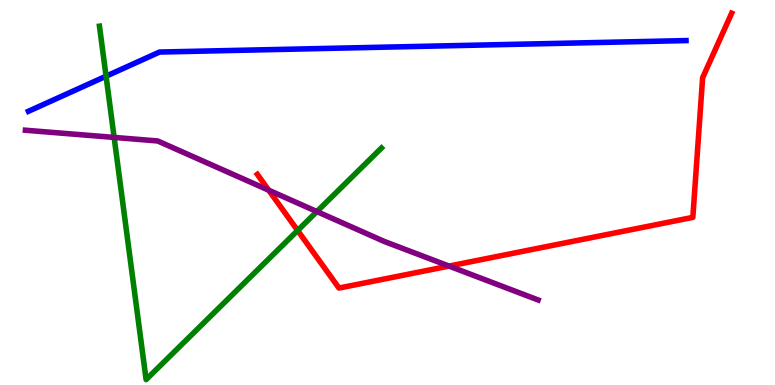[{'lines': ['blue', 'red'], 'intersections': []}, {'lines': ['green', 'red'], 'intersections': [{'x': 3.84, 'y': 4.01}]}, {'lines': ['purple', 'red'], 'intersections': [{'x': 3.47, 'y': 5.06}, {'x': 5.79, 'y': 3.09}]}, {'lines': ['blue', 'green'], 'intersections': [{'x': 1.37, 'y': 8.02}]}, {'lines': ['blue', 'purple'], 'intersections': []}, {'lines': ['green', 'purple'], 'intersections': [{'x': 1.47, 'y': 6.43}, {'x': 4.09, 'y': 4.5}]}]